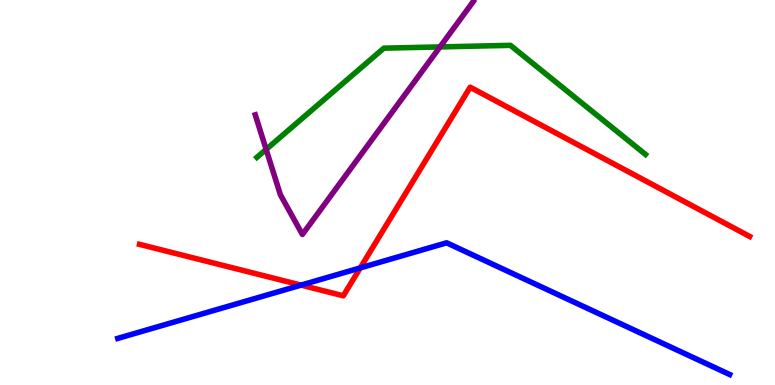[{'lines': ['blue', 'red'], 'intersections': [{'x': 3.88, 'y': 2.59}, {'x': 4.65, 'y': 3.04}]}, {'lines': ['green', 'red'], 'intersections': []}, {'lines': ['purple', 'red'], 'intersections': []}, {'lines': ['blue', 'green'], 'intersections': []}, {'lines': ['blue', 'purple'], 'intersections': []}, {'lines': ['green', 'purple'], 'intersections': [{'x': 3.43, 'y': 6.12}, {'x': 5.68, 'y': 8.78}]}]